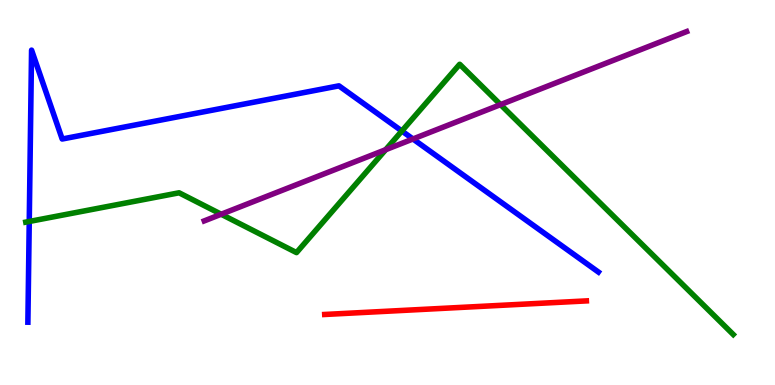[{'lines': ['blue', 'red'], 'intersections': []}, {'lines': ['green', 'red'], 'intersections': []}, {'lines': ['purple', 'red'], 'intersections': []}, {'lines': ['blue', 'green'], 'intersections': [{'x': 0.377, 'y': 4.25}, {'x': 5.19, 'y': 6.6}]}, {'lines': ['blue', 'purple'], 'intersections': [{'x': 5.33, 'y': 6.39}]}, {'lines': ['green', 'purple'], 'intersections': [{'x': 2.85, 'y': 4.44}, {'x': 4.98, 'y': 6.11}, {'x': 6.46, 'y': 7.28}]}]